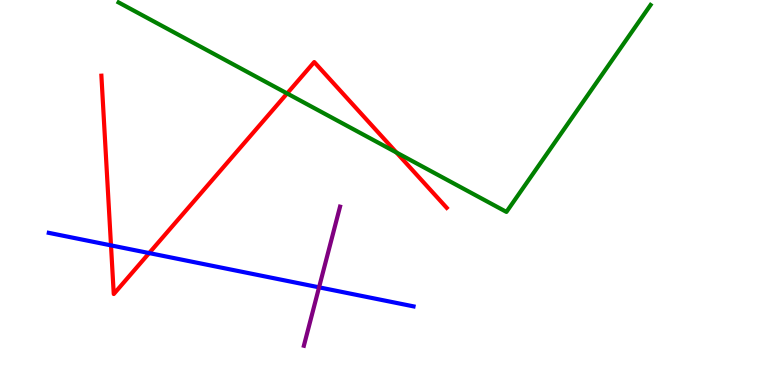[{'lines': ['blue', 'red'], 'intersections': [{'x': 1.43, 'y': 3.63}, {'x': 1.92, 'y': 3.43}]}, {'lines': ['green', 'red'], 'intersections': [{'x': 3.7, 'y': 7.57}, {'x': 5.12, 'y': 6.04}]}, {'lines': ['purple', 'red'], 'intersections': []}, {'lines': ['blue', 'green'], 'intersections': []}, {'lines': ['blue', 'purple'], 'intersections': [{'x': 4.12, 'y': 2.54}]}, {'lines': ['green', 'purple'], 'intersections': []}]